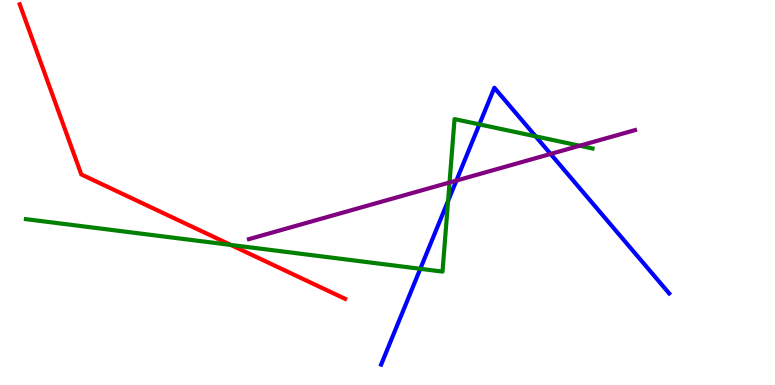[{'lines': ['blue', 'red'], 'intersections': []}, {'lines': ['green', 'red'], 'intersections': [{'x': 2.98, 'y': 3.64}]}, {'lines': ['purple', 'red'], 'intersections': []}, {'lines': ['blue', 'green'], 'intersections': [{'x': 5.42, 'y': 3.02}, {'x': 5.78, 'y': 4.78}, {'x': 6.19, 'y': 6.77}, {'x': 6.91, 'y': 6.46}]}, {'lines': ['blue', 'purple'], 'intersections': [{'x': 5.89, 'y': 5.31}, {'x': 7.1, 'y': 6.0}]}, {'lines': ['green', 'purple'], 'intersections': [{'x': 5.8, 'y': 5.26}, {'x': 7.48, 'y': 6.21}]}]